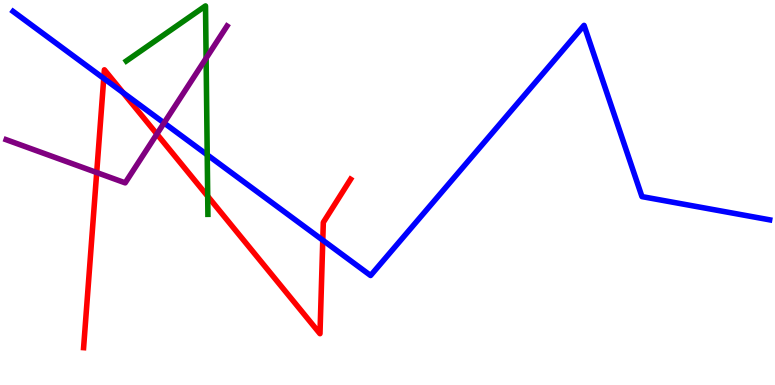[{'lines': ['blue', 'red'], 'intersections': [{'x': 1.34, 'y': 7.96}, {'x': 1.59, 'y': 7.59}, {'x': 4.16, 'y': 3.76}]}, {'lines': ['green', 'red'], 'intersections': [{'x': 2.68, 'y': 4.9}]}, {'lines': ['purple', 'red'], 'intersections': [{'x': 1.25, 'y': 5.52}, {'x': 2.02, 'y': 6.52}]}, {'lines': ['blue', 'green'], 'intersections': [{'x': 2.67, 'y': 5.98}]}, {'lines': ['blue', 'purple'], 'intersections': [{'x': 2.12, 'y': 6.81}]}, {'lines': ['green', 'purple'], 'intersections': [{'x': 2.66, 'y': 8.49}]}]